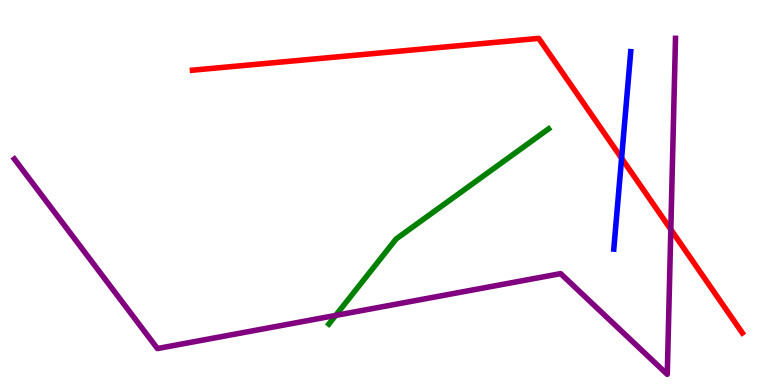[{'lines': ['blue', 'red'], 'intersections': [{'x': 8.02, 'y': 5.89}]}, {'lines': ['green', 'red'], 'intersections': []}, {'lines': ['purple', 'red'], 'intersections': [{'x': 8.66, 'y': 4.04}]}, {'lines': ['blue', 'green'], 'intersections': []}, {'lines': ['blue', 'purple'], 'intersections': []}, {'lines': ['green', 'purple'], 'intersections': [{'x': 4.33, 'y': 1.81}]}]